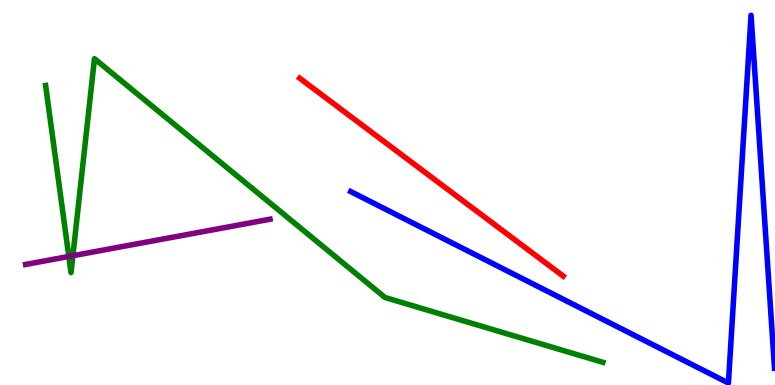[{'lines': ['blue', 'red'], 'intersections': []}, {'lines': ['green', 'red'], 'intersections': []}, {'lines': ['purple', 'red'], 'intersections': []}, {'lines': ['blue', 'green'], 'intersections': []}, {'lines': ['blue', 'purple'], 'intersections': []}, {'lines': ['green', 'purple'], 'intersections': [{'x': 0.888, 'y': 3.34}, {'x': 0.94, 'y': 3.36}]}]